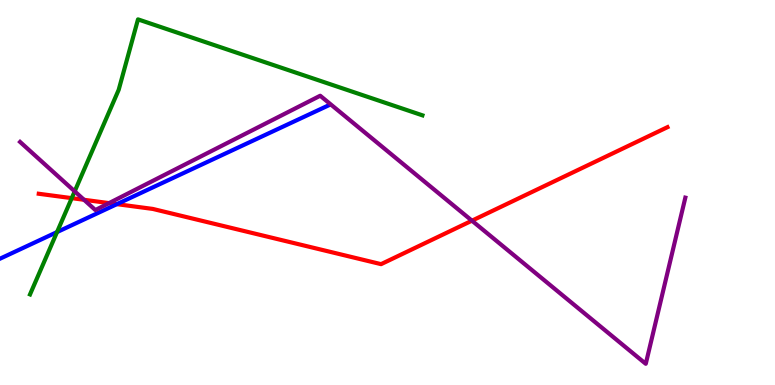[{'lines': ['blue', 'red'], 'intersections': [{'x': 1.51, 'y': 4.7}]}, {'lines': ['green', 'red'], 'intersections': [{'x': 0.926, 'y': 4.85}]}, {'lines': ['purple', 'red'], 'intersections': [{'x': 1.08, 'y': 4.81}, {'x': 1.41, 'y': 4.72}, {'x': 6.09, 'y': 4.27}]}, {'lines': ['blue', 'green'], 'intersections': [{'x': 0.736, 'y': 3.97}]}, {'lines': ['blue', 'purple'], 'intersections': []}, {'lines': ['green', 'purple'], 'intersections': [{'x': 0.964, 'y': 5.03}]}]